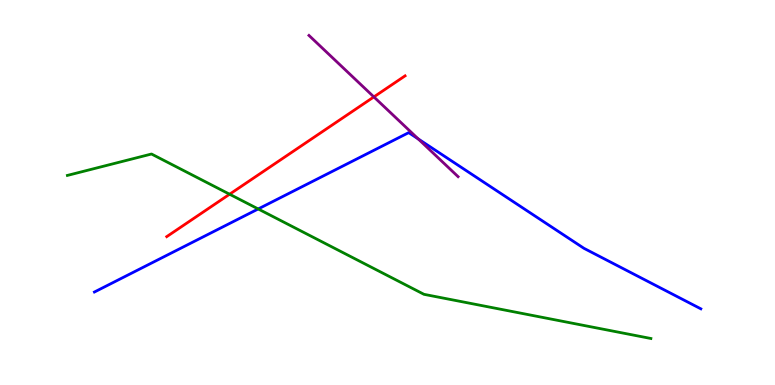[{'lines': ['blue', 'red'], 'intersections': []}, {'lines': ['green', 'red'], 'intersections': [{'x': 2.96, 'y': 4.96}]}, {'lines': ['purple', 'red'], 'intersections': [{'x': 4.82, 'y': 7.48}]}, {'lines': ['blue', 'green'], 'intersections': [{'x': 3.33, 'y': 4.57}]}, {'lines': ['blue', 'purple'], 'intersections': [{'x': 5.4, 'y': 6.39}]}, {'lines': ['green', 'purple'], 'intersections': []}]